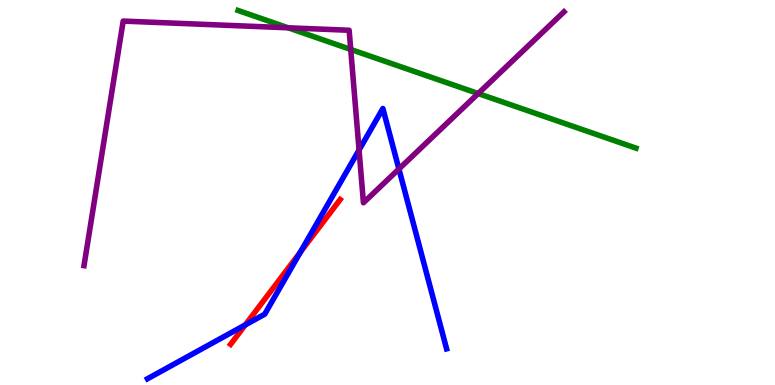[{'lines': ['blue', 'red'], 'intersections': [{'x': 3.17, 'y': 1.56}, {'x': 3.88, 'y': 3.45}]}, {'lines': ['green', 'red'], 'intersections': []}, {'lines': ['purple', 'red'], 'intersections': []}, {'lines': ['blue', 'green'], 'intersections': []}, {'lines': ['blue', 'purple'], 'intersections': [{'x': 4.63, 'y': 6.1}, {'x': 5.15, 'y': 5.61}]}, {'lines': ['green', 'purple'], 'intersections': [{'x': 3.72, 'y': 9.28}, {'x': 4.53, 'y': 8.72}, {'x': 6.17, 'y': 7.57}]}]